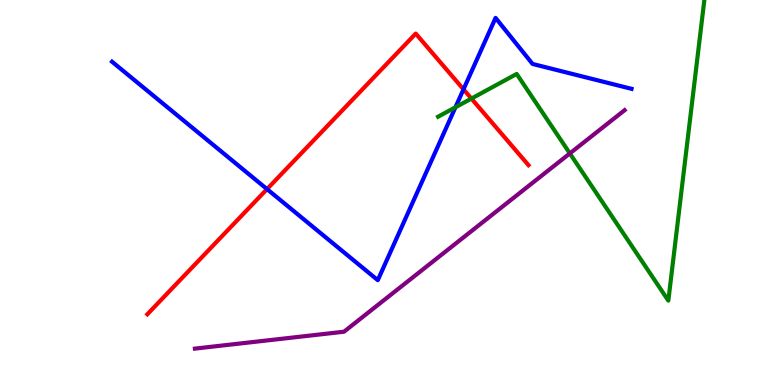[{'lines': ['blue', 'red'], 'intersections': [{'x': 3.45, 'y': 5.09}, {'x': 5.98, 'y': 7.68}]}, {'lines': ['green', 'red'], 'intersections': [{'x': 6.08, 'y': 7.44}]}, {'lines': ['purple', 'red'], 'intersections': []}, {'lines': ['blue', 'green'], 'intersections': [{'x': 5.88, 'y': 7.21}]}, {'lines': ['blue', 'purple'], 'intersections': []}, {'lines': ['green', 'purple'], 'intersections': [{'x': 7.35, 'y': 6.02}]}]